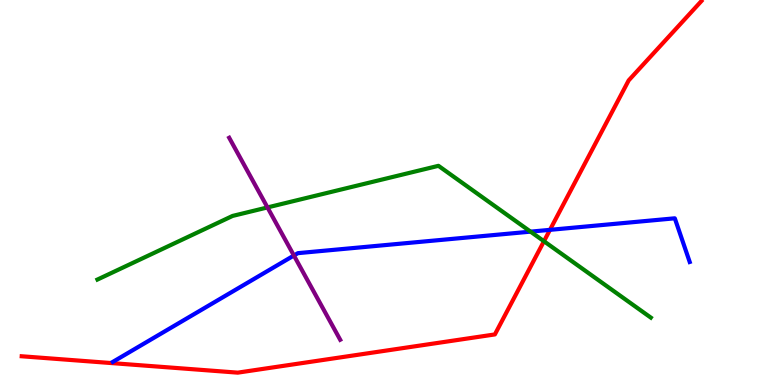[{'lines': ['blue', 'red'], 'intersections': [{'x': 7.1, 'y': 4.03}]}, {'lines': ['green', 'red'], 'intersections': [{'x': 7.02, 'y': 3.73}]}, {'lines': ['purple', 'red'], 'intersections': []}, {'lines': ['blue', 'green'], 'intersections': [{'x': 6.85, 'y': 3.98}]}, {'lines': ['blue', 'purple'], 'intersections': [{'x': 3.79, 'y': 3.36}]}, {'lines': ['green', 'purple'], 'intersections': [{'x': 3.45, 'y': 4.61}]}]